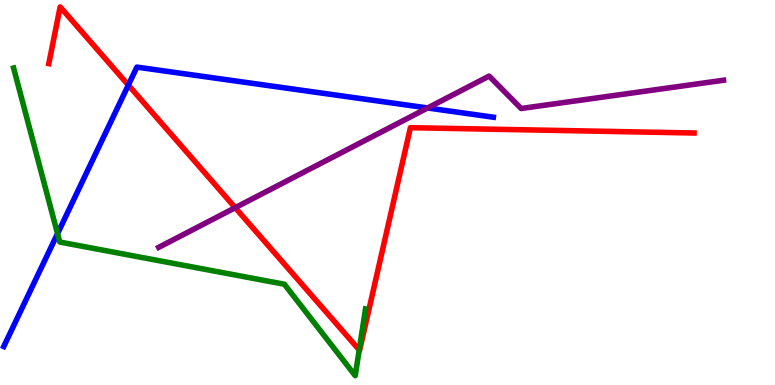[{'lines': ['blue', 'red'], 'intersections': [{'x': 1.66, 'y': 7.79}]}, {'lines': ['green', 'red'], 'intersections': [{'x': 4.64, 'y': 0.911}]}, {'lines': ['purple', 'red'], 'intersections': [{'x': 3.04, 'y': 4.61}]}, {'lines': ['blue', 'green'], 'intersections': [{'x': 0.742, 'y': 3.93}]}, {'lines': ['blue', 'purple'], 'intersections': [{'x': 5.52, 'y': 7.2}]}, {'lines': ['green', 'purple'], 'intersections': []}]